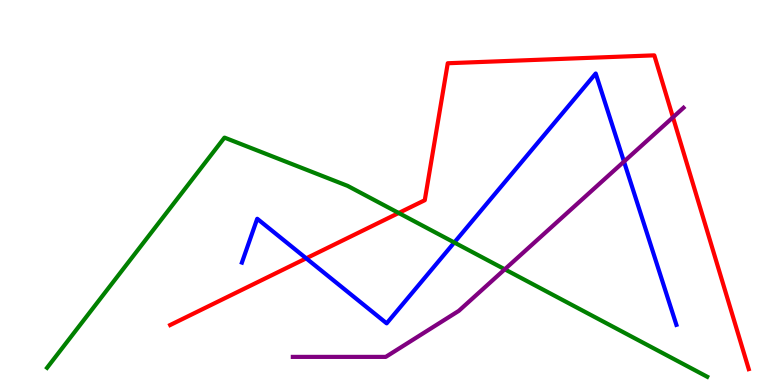[{'lines': ['blue', 'red'], 'intersections': [{'x': 3.95, 'y': 3.29}]}, {'lines': ['green', 'red'], 'intersections': [{'x': 5.14, 'y': 4.47}]}, {'lines': ['purple', 'red'], 'intersections': [{'x': 8.68, 'y': 6.95}]}, {'lines': ['blue', 'green'], 'intersections': [{'x': 5.86, 'y': 3.7}]}, {'lines': ['blue', 'purple'], 'intersections': [{'x': 8.05, 'y': 5.8}]}, {'lines': ['green', 'purple'], 'intersections': [{'x': 6.51, 'y': 3.01}]}]